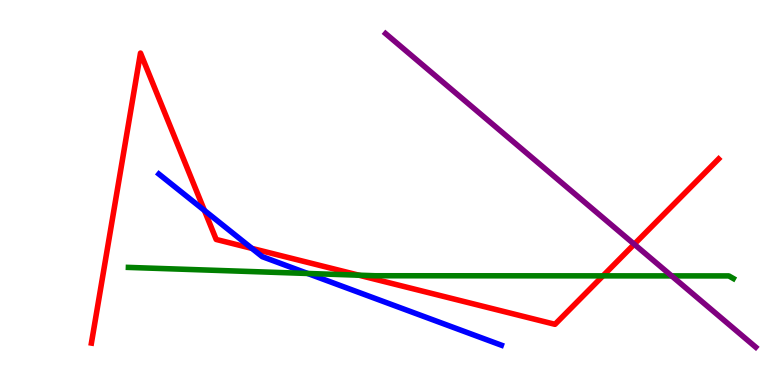[{'lines': ['blue', 'red'], 'intersections': [{'x': 2.64, 'y': 4.53}, {'x': 3.25, 'y': 3.55}]}, {'lines': ['green', 'red'], 'intersections': [{'x': 4.63, 'y': 2.85}, {'x': 7.78, 'y': 2.83}]}, {'lines': ['purple', 'red'], 'intersections': [{'x': 8.18, 'y': 3.66}]}, {'lines': ['blue', 'green'], 'intersections': [{'x': 3.97, 'y': 2.9}]}, {'lines': ['blue', 'purple'], 'intersections': []}, {'lines': ['green', 'purple'], 'intersections': [{'x': 8.67, 'y': 2.83}]}]